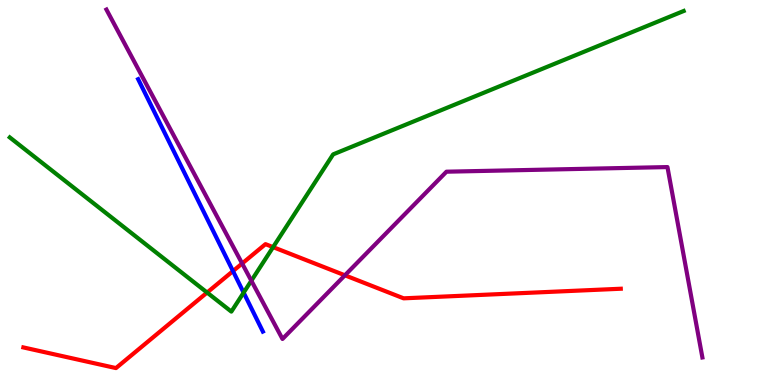[{'lines': ['blue', 'red'], 'intersections': [{'x': 3.01, 'y': 2.96}]}, {'lines': ['green', 'red'], 'intersections': [{'x': 2.67, 'y': 2.4}, {'x': 3.52, 'y': 3.58}]}, {'lines': ['purple', 'red'], 'intersections': [{'x': 3.12, 'y': 3.16}, {'x': 4.45, 'y': 2.85}]}, {'lines': ['blue', 'green'], 'intersections': [{'x': 3.14, 'y': 2.4}]}, {'lines': ['blue', 'purple'], 'intersections': []}, {'lines': ['green', 'purple'], 'intersections': [{'x': 3.24, 'y': 2.71}]}]